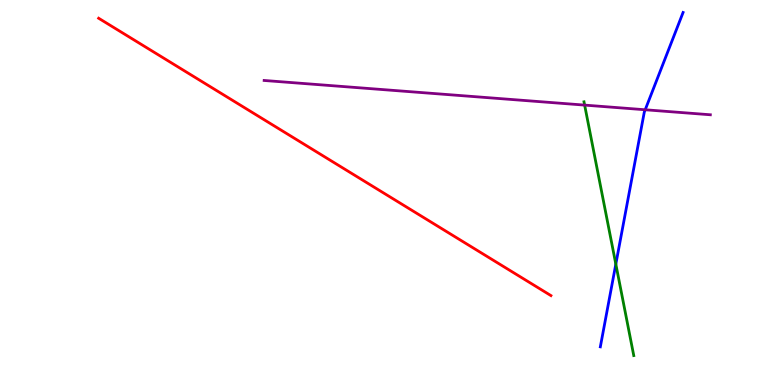[{'lines': ['blue', 'red'], 'intersections': []}, {'lines': ['green', 'red'], 'intersections': []}, {'lines': ['purple', 'red'], 'intersections': []}, {'lines': ['blue', 'green'], 'intersections': [{'x': 7.95, 'y': 3.14}]}, {'lines': ['blue', 'purple'], 'intersections': [{'x': 8.33, 'y': 7.15}]}, {'lines': ['green', 'purple'], 'intersections': [{'x': 7.54, 'y': 7.27}]}]